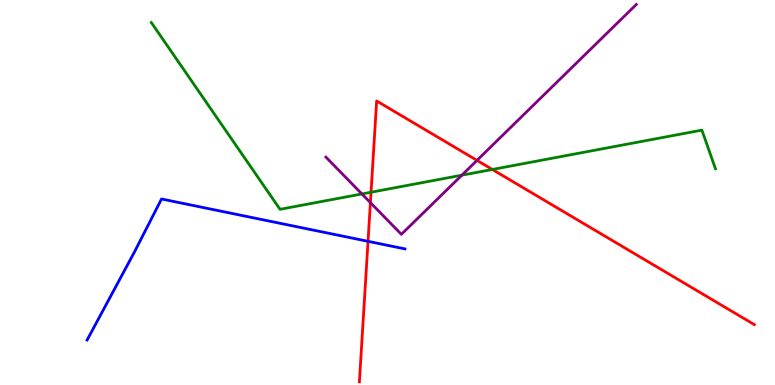[{'lines': ['blue', 'red'], 'intersections': [{'x': 4.75, 'y': 3.73}]}, {'lines': ['green', 'red'], 'intersections': [{'x': 4.79, 'y': 5.01}, {'x': 6.35, 'y': 5.6}]}, {'lines': ['purple', 'red'], 'intersections': [{'x': 4.78, 'y': 4.74}, {'x': 6.15, 'y': 5.83}]}, {'lines': ['blue', 'green'], 'intersections': []}, {'lines': ['blue', 'purple'], 'intersections': []}, {'lines': ['green', 'purple'], 'intersections': [{'x': 4.67, 'y': 4.96}, {'x': 5.96, 'y': 5.45}]}]